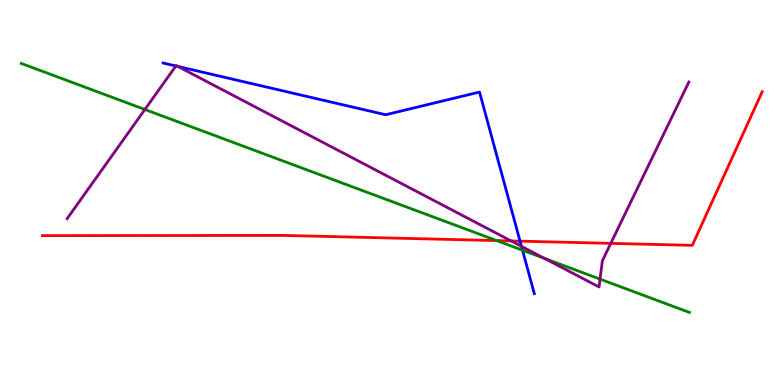[{'lines': ['blue', 'red'], 'intersections': [{'x': 6.71, 'y': 3.74}]}, {'lines': ['green', 'red'], 'intersections': [{'x': 6.41, 'y': 3.75}]}, {'lines': ['purple', 'red'], 'intersections': [{'x': 6.6, 'y': 3.74}, {'x': 7.88, 'y': 3.68}]}, {'lines': ['blue', 'green'], 'intersections': [{'x': 6.74, 'y': 3.5}]}, {'lines': ['blue', 'purple'], 'intersections': [{'x': 2.27, 'y': 8.29}, {'x': 2.3, 'y': 8.27}, {'x': 6.73, 'y': 3.6}]}, {'lines': ['green', 'purple'], 'intersections': [{'x': 1.87, 'y': 7.16}, {'x': 7.03, 'y': 3.29}, {'x': 7.74, 'y': 2.75}]}]